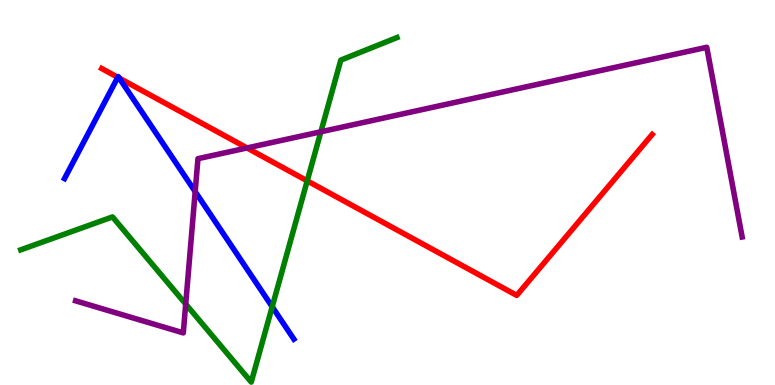[{'lines': ['blue', 'red'], 'intersections': [{'x': 1.52, 'y': 7.99}, {'x': 1.54, 'y': 7.97}]}, {'lines': ['green', 'red'], 'intersections': [{'x': 3.96, 'y': 5.3}]}, {'lines': ['purple', 'red'], 'intersections': [{'x': 3.19, 'y': 6.16}]}, {'lines': ['blue', 'green'], 'intersections': [{'x': 3.51, 'y': 2.03}]}, {'lines': ['blue', 'purple'], 'intersections': [{'x': 2.52, 'y': 5.02}]}, {'lines': ['green', 'purple'], 'intersections': [{'x': 2.4, 'y': 2.1}, {'x': 4.14, 'y': 6.58}]}]